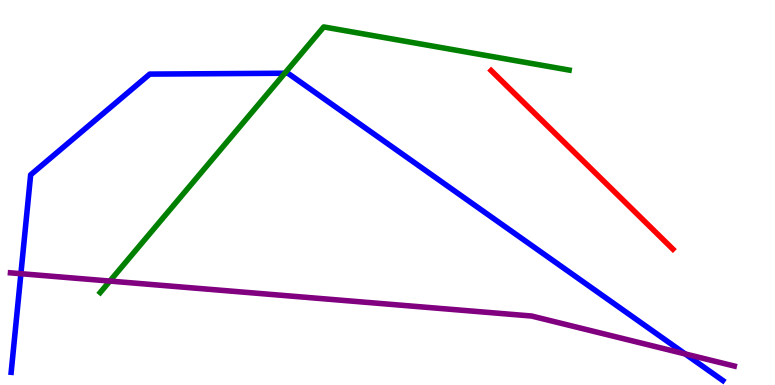[{'lines': ['blue', 'red'], 'intersections': []}, {'lines': ['green', 'red'], 'intersections': []}, {'lines': ['purple', 'red'], 'intersections': []}, {'lines': ['blue', 'green'], 'intersections': [{'x': 3.67, 'y': 8.1}]}, {'lines': ['blue', 'purple'], 'intersections': [{'x': 0.27, 'y': 2.89}, {'x': 8.84, 'y': 0.807}]}, {'lines': ['green', 'purple'], 'intersections': [{'x': 1.42, 'y': 2.7}]}]